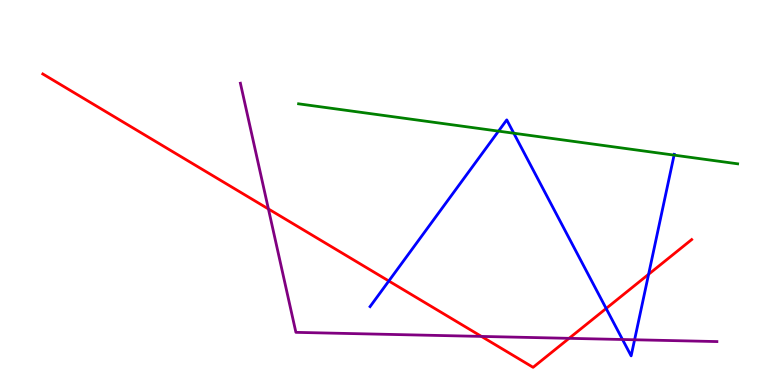[{'lines': ['blue', 'red'], 'intersections': [{'x': 5.02, 'y': 2.7}, {'x': 7.82, 'y': 1.99}, {'x': 8.37, 'y': 2.88}]}, {'lines': ['green', 'red'], 'intersections': []}, {'lines': ['purple', 'red'], 'intersections': [{'x': 3.46, 'y': 4.57}, {'x': 6.21, 'y': 1.26}, {'x': 7.34, 'y': 1.21}]}, {'lines': ['blue', 'green'], 'intersections': [{'x': 6.43, 'y': 6.59}, {'x': 6.63, 'y': 6.54}, {'x': 8.7, 'y': 5.97}]}, {'lines': ['blue', 'purple'], 'intersections': [{'x': 8.03, 'y': 1.18}, {'x': 8.19, 'y': 1.17}]}, {'lines': ['green', 'purple'], 'intersections': []}]